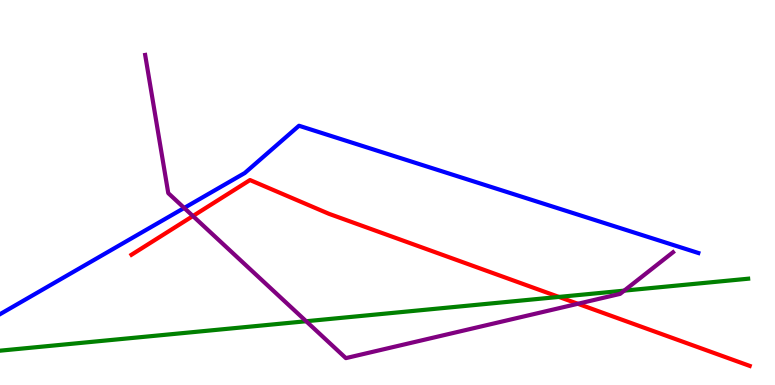[{'lines': ['blue', 'red'], 'intersections': []}, {'lines': ['green', 'red'], 'intersections': [{'x': 7.21, 'y': 2.29}]}, {'lines': ['purple', 'red'], 'intersections': [{'x': 2.49, 'y': 4.39}, {'x': 7.46, 'y': 2.11}]}, {'lines': ['blue', 'green'], 'intersections': []}, {'lines': ['blue', 'purple'], 'intersections': [{'x': 2.38, 'y': 4.6}]}, {'lines': ['green', 'purple'], 'intersections': [{'x': 3.95, 'y': 1.66}, {'x': 8.05, 'y': 2.45}]}]